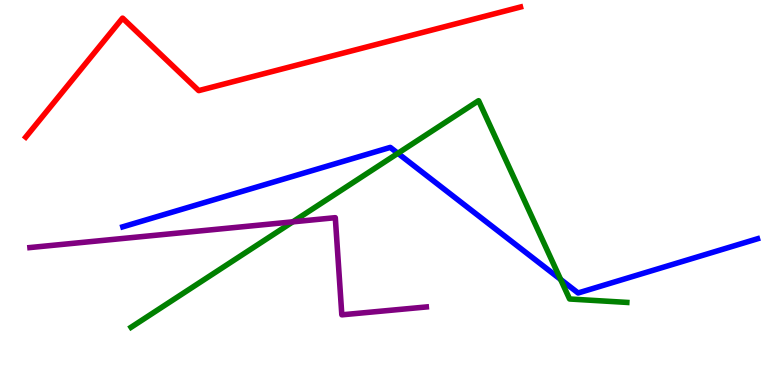[{'lines': ['blue', 'red'], 'intersections': []}, {'lines': ['green', 'red'], 'intersections': []}, {'lines': ['purple', 'red'], 'intersections': []}, {'lines': ['blue', 'green'], 'intersections': [{'x': 5.13, 'y': 6.02}, {'x': 7.23, 'y': 2.74}]}, {'lines': ['blue', 'purple'], 'intersections': []}, {'lines': ['green', 'purple'], 'intersections': [{'x': 3.78, 'y': 4.24}]}]